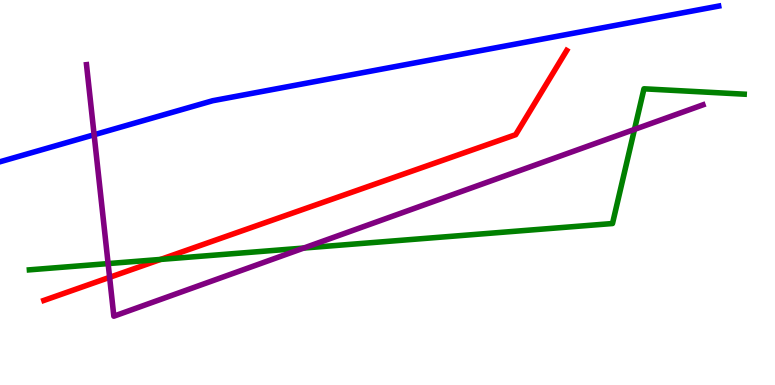[{'lines': ['blue', 'red'], 'intersections': []}, {'lines': ['green', 'red'], 'intersections': [{'x': 2.07, 'y': 3.26}]}, {'lines': ['purple', 'red'], 'intersections': [{'x': 1.41, 'y': 2.8}]}, {'lines': ['blue', 'green'], 'intersections': []}, {'lines': ['blue', 'purple'], 'intersections': [{'x': 1.21, 'y': 6.5}]}, {'lines': ['green', 'purple'], 'intersections': [{'x': 1.4, 'y': 3.15}, {'x': 3.92, 'y': 3.56}, {'x': 8.19, 'y': 6.64}]}]